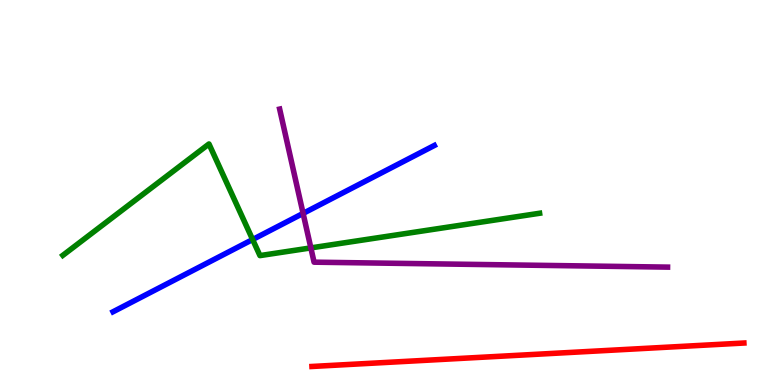[{'lines': ['blue', 'red'], 'intersections': []}, {'lines': ['green', 'red'], 'intersections': []}, {'lines': ['purple', 'red'], 'intersections': []}, {'lines': ['blue', 'green'], 'intersections': [{'x': 3.26, 'y': 3.78}]}, {'lines': ['blue', 'purple'], 'intersections': [{'x': 3.91, 'y': 4.46}]}, {'lines': ['green', 'purple'], 'intersections': [{'x': 4.01, 'y': 3.56}]}]